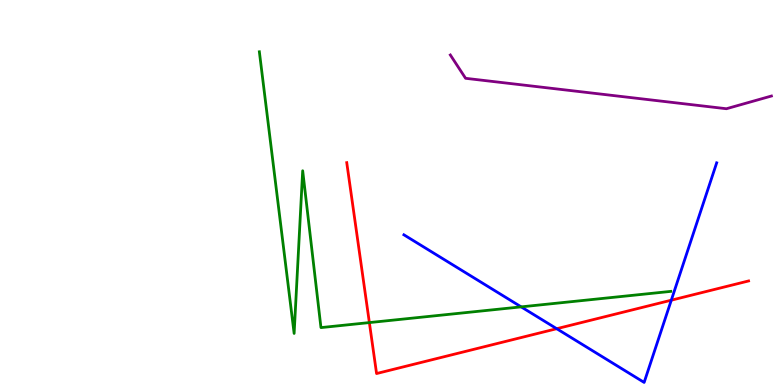[{'lines': ['blue', 'red'], 'intersections': [{'x': 7.18, 'y': 1.46}, {'x': 8.66, 'y': 2.2}]}, {'lines': ['green', 'red'], 'intersections': [{'x': 4.77, 'y': 1.62}]}, {'lines': ['purple', 'red'], 'intersections': []}, {'lines': ['blue', 'green'], 'intersections': [{'x': 6.72, 'y': 2.03}]}, {'lines': ['blue', 'purple'], 'intersections': []}, {'lines': ['green', 'purple'], 'intersections': []}]